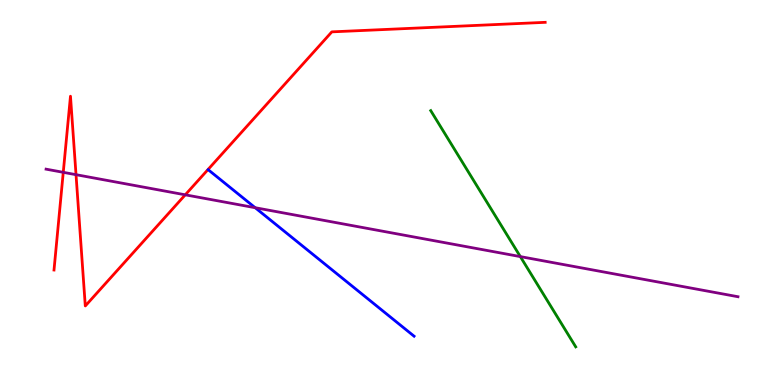[{'lines': ['blue', 'red'], 'intersections': []}, {'lines': ['green', 'red'], 'intersections': []}, {'lines': ['purple', 'red'], 'intersections': [{'x': 0.816, 'y': 5.52}, {'x': 0.981, 'y': 5.46}, {'x': 2.39, 'y': 4.94}]}, {'lines': ['blue', 'green'], 'intersections': []}, {'lines': ['blue', 'purple'], 'intersections': [{'x': 3.29, 'y': 4.6}]}, {'lines': ['green', 'purple'], 'intersections': [{'x': 6.71, 'y': 3.34}]}]